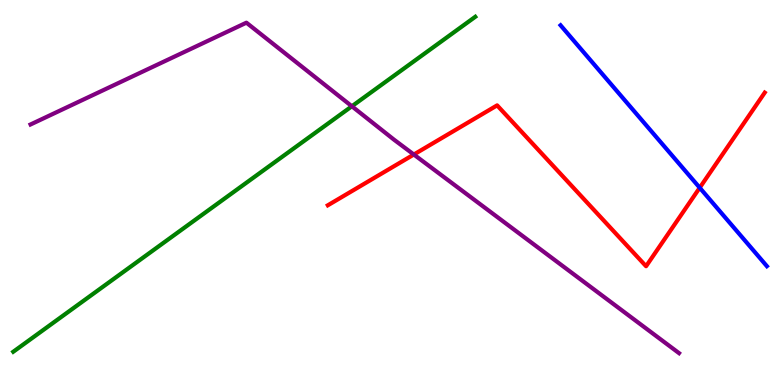[{'lines': ['blue', 'red'], 'intersections': [{'x': 9.03, 'y': 5.12}]}, {'lines': ['green', 'red'], 'intersections': []}, {'lines': ['purple', 'red'], 'intersections': [{'x': 5.34, 'y': 5.99}]}, {'lines': ['blue', 'green'], 'intersections': []}, {'lines': ['blue', 'purple'], 'intersections': []}, {'lines': ['green', 'purple'], 'intersections': [{'x': 4.54, 'y': 7.24}]}]